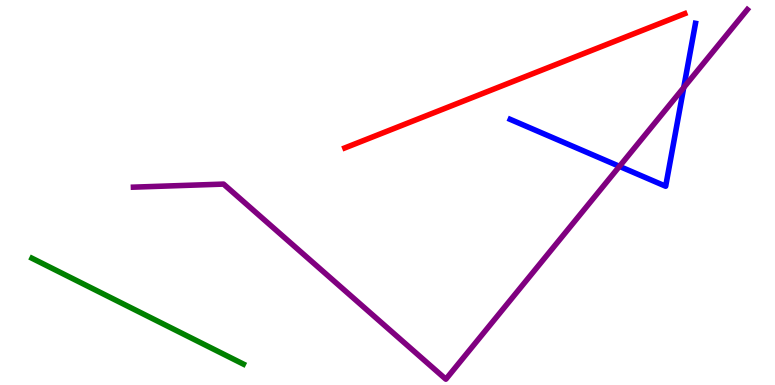[{'lines': ['blue', 'red'], 'intersections': []}, {'lines': ['green', 'red'], 'intersections': []}, {'lines': ['purple', 'red'], 'intersections': []}, {'lines': ['blue', 'green'], 'intersections': []}, {'lines': ['blue', 'purple'], 'intersections': [{'x': 7.99, 'y': 5.68}, {'x': 8.82, 'y': 7.73}]}, {'lines': ['green', 'purple'], 'intersections': []}]